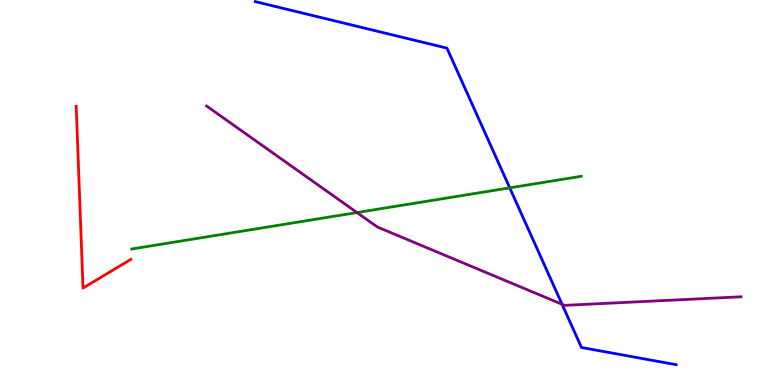[{'lines': ['blue', 'red'], 'intersections': []}, {'lines': ['green', 'red'], 'intersections': []}, {'lines': ['purple', 'red'], 'intersections': []}, {'lines': ['blue', 'green'], 'intersections': [{'x': 6.58, 'y': 5.12}]}, {'lines': ['blue', 'purple'], 'intersections': [{'x': 7.25, 'y': 2.1}]}, {'lines': ['green', 'purple'], 'intersections': [{'x': 4.61, 'y': 4.48}]}]